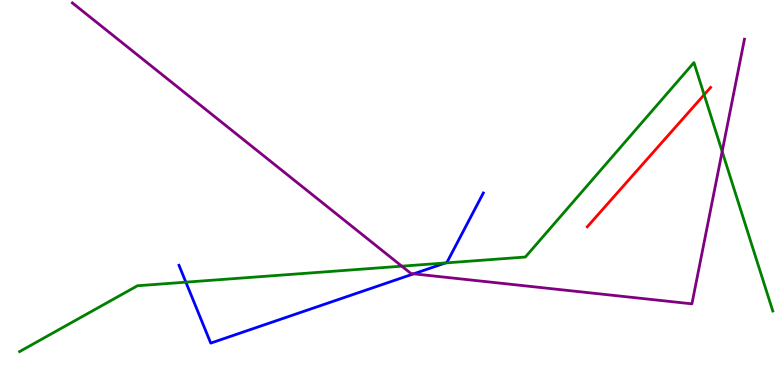[{'lines': ['blue', 'red'], 'intersections': []}, {'lines': ['green', 'red'], 'intersections': [{'x': 9.09, 'y': 7.54}]}, {'lines': ['purple', 'red'], 'intersections': []}, {'lines': ['blue', 'green'], 'intersections': [{'x': 2.4, 'y': 2.67}, {'x': 5.75, 'y': 3.17}]}, {'lines': ['blue', 'purple'], 'intersections': [{'x': 5.34, 'y': 2.89}]}, {'lines': ['green', 'purple'], 'intersections': [{'x': 5.18, 'y': 3.09}, {'x': 9.32, 'y': 6.07}]}]